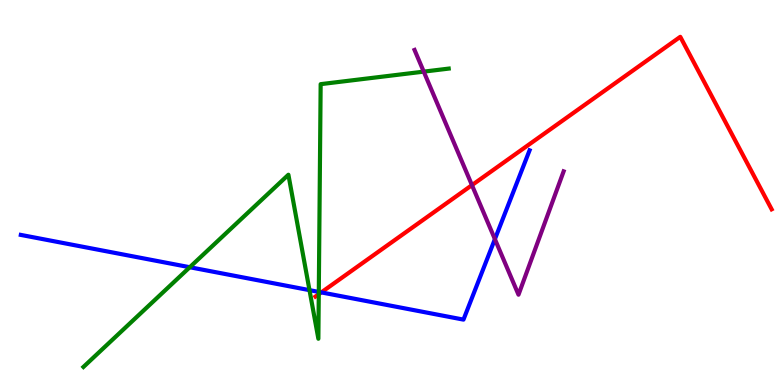[{'lines': ['blue', 'red'], 'intersections': [{'x': 4.15, 'y': 2.41}]}, {'lines': ['green', 'red'], 'intersections': [{'x': 4.11, 'y': 2.36}]}, {'lines': ['purple', 'red'], 'intersections': [{'x': 6.09, 'y': 5.19}]}, {'lines': ['blue', 'green'], 'intersections': [{'x': 2.45, 'y': 3.06}, {'x': 3.99, 'y': 2.46}, {'x': 4.11, 'y': 2.42}]}, {'lines': ['blue', 'purple'], 'intersections': [{'x': 6.39, 'y': 3.79}]}, {'lines': ['green', 'purple'], 'intersections': [{'x': 5.47, 'y': 8.14}]}]